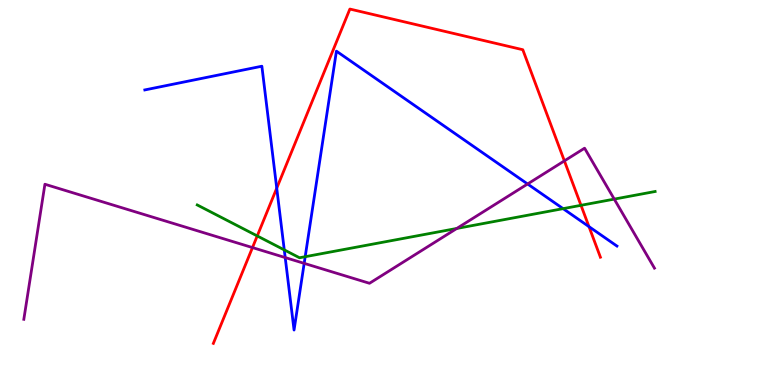[{'lines': ['blue', 'red'], 'intersections': [{'x': 3.57, 'y': 5.11}, {'x': 7.6, 'y': 4.11}]}, {'lines': ['green', 'red'], 'intersections': [{'x': 3.32, 'y': 3.87}, {'x': 7.5, 'y': 4.67}]}, {'lines': ['purple', 'red'], 'intersections': [{'x': 3.26, 'y': 3.57}, {'x': 7.28, 'y': 5.82}]}, {'lines': ['blue', 'green'], 'intersections': [{'x': 3.67, 'y': 3.51}, {'x': 3.94, 'y': 3.33}, {'x': 7.27, 'y': 4.58}]}, {'lines': ['blue', 'purple'], 'intersections': [{'x': 3.68, 'y': 3.31}, {'x': 3.92, 'y': 3.16}, {'x': 6.81, 'y': 5.22}]}, {'lines': ['green', 'purple'], 'intersections': [{'x': 5.89, 'y': 4.07}, {'x': 7.93, 'y': 4.83}]}]